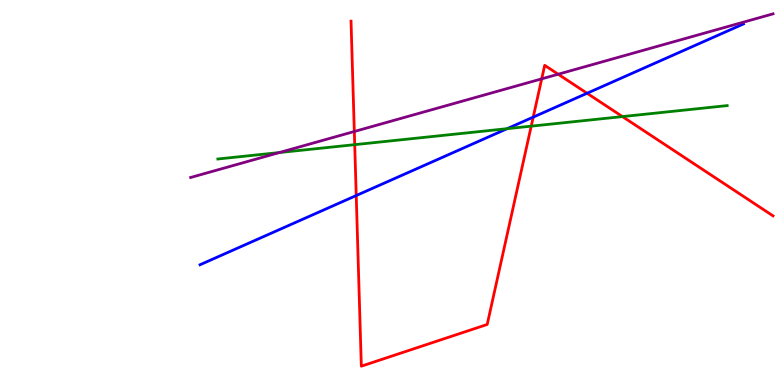[{'lines': ['blue', 'red'], 'intersections': [{'x': 4.6, 'y': 4.92}, {'x': 6.88, 'y': 6.96}, {'x': 7.57, 'y': 7.58}]}, {'lines': ['green', 'red'], 'intersections': [{'x': 4.58, 'y': 6.24}, {'x': 6.85, 'y': 6.72}, {'x': 8.03, 'y': 6.97}]}, {'lines': ['purple', 'red'], 'intersections': [{'x': 4.57, 'y': 6.58}, {'x': 6.99, 'y': 7.95}, {'x': 7.2, 'y': 8.07}]}, {'lines': ['blue', 'green'], 'intersections': [{'x': 6.54, 'y': 6.66}]}, {'lines': ['blue', 'purple'], 'intersections': []}, {'lines': ['green', 'purple'], 'intersections': [{'x': 3.61, 'y': 6.04}]}]